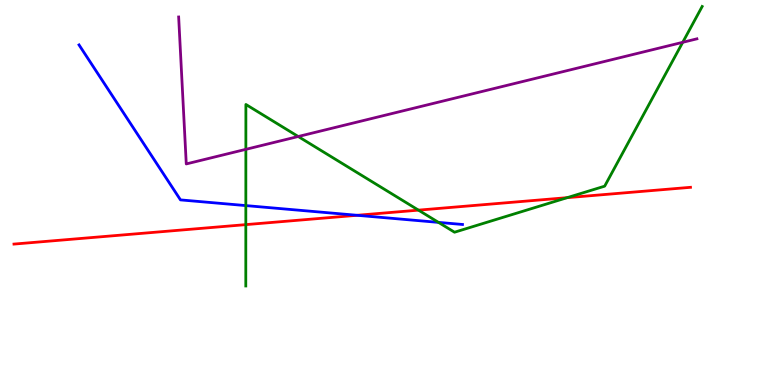[{'lines': ['blue', 'red'], 'intersections': [{'x': 4.61, 'y': 4.41}]}, {'lines': ['green', 'red'], 'intersections': [{'x': 3.17, 'y': 4.17}, {'x': 5.4, 'y': 4.54}, {'x': 7.32, 'y': 4.87}]}, {'lines': ['purple', 'red'], 'intersections': []}, {'lines': ['blue', 'green'], 'intersections': [{'x': 3.17, 'y': 4.66}, {'x': 5.66, 'y': 4.22}]}, {'lines': ['blue', 'purple'], 'intersections': []}, {'lines': ['green', 'purple'], 'intersections': [{'x': 3.17, 'y': 6.12}, {'x': 3.85, 'y': 6.45}, {'x': 8.81, 'y': 8.9}]}]